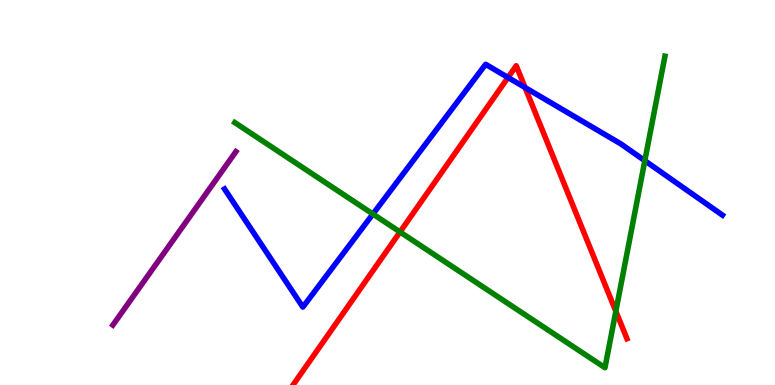[{'lines': ['blue', 'red'], 'intersections': [{'x': 6.56, 'y': 7.99}, {'x': 6.78, 'y': 7.73}]}, {'lines': ['green', 'red'], 'intersections': [{'x': 5.16, 'y': 3.97}, {'x': 7.95, 'y': 1.91}]}, {'lines': ['purple', 'red'], 'intersections': []}, {'lines': ['blue', 'green'], 'intersections': [{'x': 4.81, 'y': 4.44}, {'x': 8.32, 'y': 5.83}]}, {'lines': ['blue', 'purple'], 'intersections': []}, {'lines': ['green', 'purple'], 'intersections': []}]